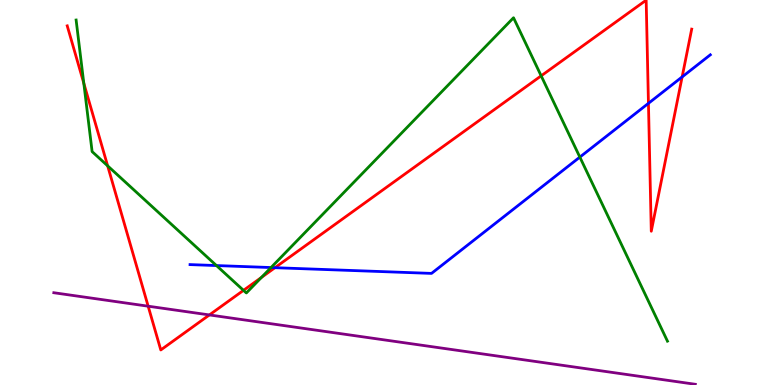[{'lines': ['blue', 'red'], 'intersections': [{'x': 3.55, 'y': 3.05}, {'x': 8.37, 'y': 7.32}, {'x': 8.8, 'y': 8.0}]}, {'lines': ['green', 'red'], 'intersections': [{'x': 1.08, 'y': 7.84}, {'x': 1.39, 'y': 5.69}, {'x': 3.14, 'y': 2.46}, {'x': 3.37, 'y': 2.79}, {'x': 6.98, 'y': 8.03}]}, {'lines': ['purple', 'red'], 'intersections': [{'x': 1.91, 'y': 2.05}, {'x': 2.7, 'y': 1.82}]}, {'lines': ['blue', 'green'], 'intersections': [{'x': 2.79, 'y': 3.1}, {'x': 3.5, 'y': 3.05}, {'x': 7.48, 'y': 5.92}]}, {'lines': ['blue', 'purple'], 'intersections': []}, {'lines': ['green', 'purple'], 'intersections': []}]